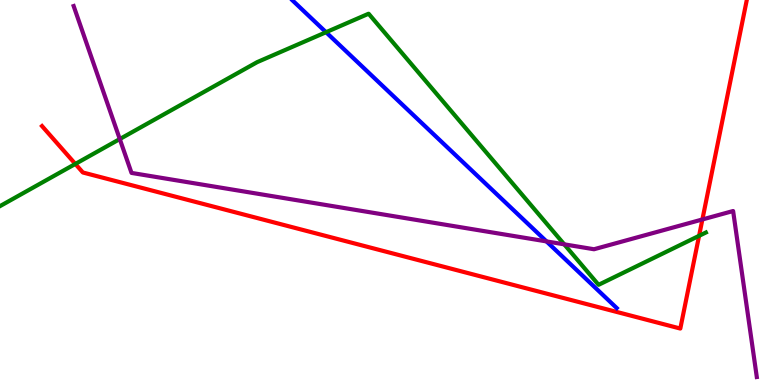[{'lines': ['blue', 'red'], 'intersections': []}, {'lines': ['green', 'red'], 'intersections': [{'x': 0.972, 'y': 5.74}, {'x': 9.02, 'y': 3.87}]}, {'lines': ['purple', 'red'], 'intersections': [{'x': 9.06, 'y': 4.3}]}, {'lines': ['blue', 'green'], 'intersections': [{'x': 4.21, 'y': 9.16}]}, {'lines': ['blue', 'purple'], 'intersections': [{'x': 7.05, 'y': 3.73}]}, {'lines': ['green', 'purple'], 'intersections': [{'x': 1.55, 'y': 6.39}, {'x': 7.28, 'y': 3.65}]}]